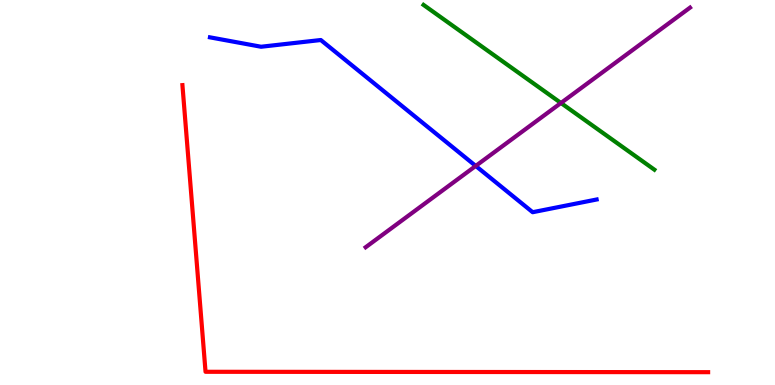[{'lines': ['blue', 'red'], 'intersections': []}, {'lines': ['green', 'red'], 'intersections': []}, {'lines': ['purple', 'red'], 'intersections': []}, {'lines': ['blue', 'green'], 'intersections': []}, {'lines': ['blue', 'purple'], 'intersections': [{'x': 6.14, 'y': 5.69}]}, {'lines': ['green', 'purple'], 'intersections': [{'x': 7.24, 'y': 7.33}]}]